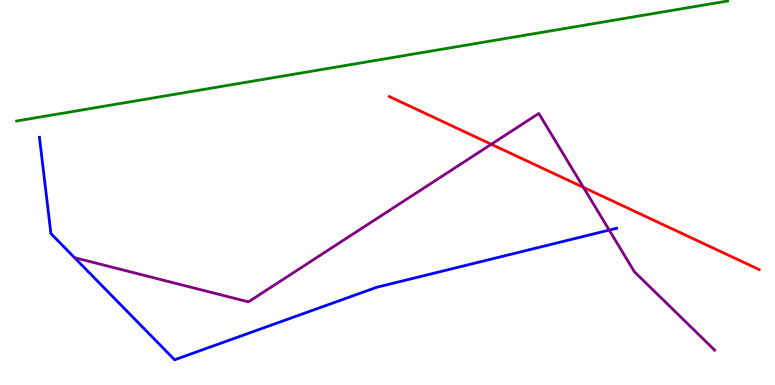[{'lines': ['blue', 'red'], 'intersections': []}, {'lines': ['green', 'red'], 'intersections': []}, {'lines': ['purple', 'red'], 'intersections': [{'x': 6.34, 'y': 6.25}, {'x': 7.53, 'y': 5.13}]}, {'lines': ['blue', 'green'], 'intersections': []}, {'lines': ['blue', 'purple'], 'intersections': [{'x': 7.86, 'y': 4.02}]}, {'lines': ['green', 'purple'], 'intersections': []}]